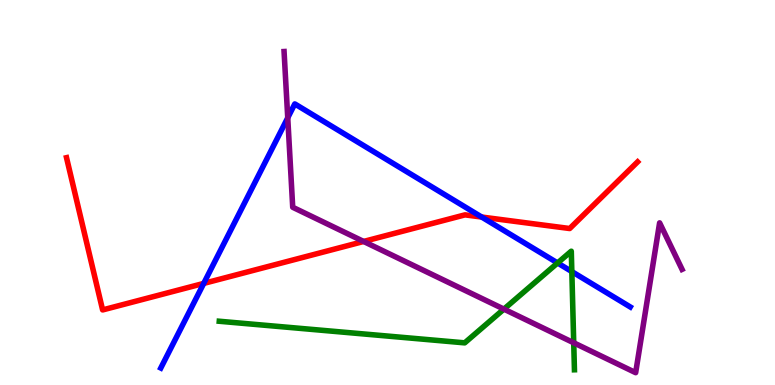[{'lines': ['blue', 'red'], 'intersections': [{'x': 2.63, 'y': 2.64}, {'x': 6.22, 'y': 4.36}]}, {'lines': ['green', 'red'], 'intersections': []}, {'lines': ['purple', 'red'], 'intersections': [{'x': 4.69, 'y': 3.73}]}, {'lines': ['blue', 'green'], 'intersections': [{'x': 7.19, 'y': 3.17}, {'x': 7.38, 'y': 2.95}]}, {'lines': ['blue', 'purple'], 'intersections': [{'x': 3.71, 'y': 6.94}]}, {'lines': ['green', 'purple'], 'intersections': [{'x': 6.5, 'y': 1.97}, {'x': 7.4, 'y': 1.1}]}]